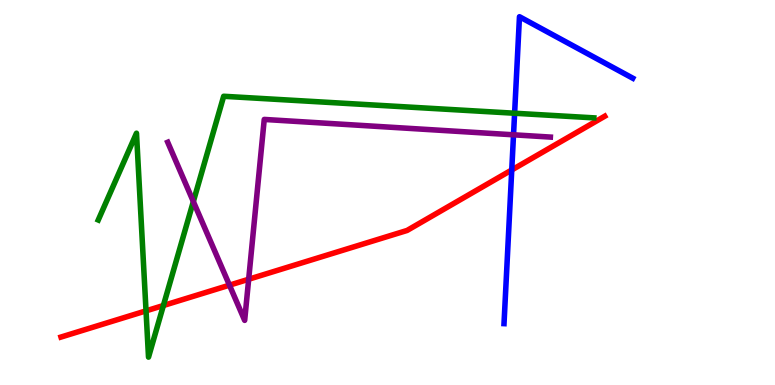[{'lines': ['blue', 'red'], 'intersections': [{'x': 6.6, 'y': 5.59}]}, {'lines': ['green', 'red'], 'intersections': [{'x': 1.88, 'y': 1.93}, {'x': 2.11, 'y': 2.06}]}, {'lines': ['purple', 'red'], 'intersections': [{'x': 2.96, 'y': 2.59}, {'x': 3.21, 'y': 2.75}]}, {'lines': ['blue', 'green'], 'intersections': [{'x': 6.64, 'y': 7.06}]}, {'lines': ['blue', 'purple'], 'intersections': [{'x': 6.63, 'y': 6.5}]}, {'lines': ['green', 'purple'], 'intersections': [{'x': 2.49, 'y': 4.76}]}]